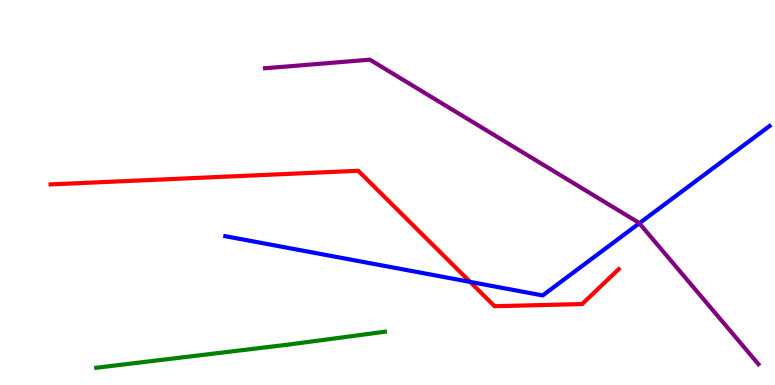[{'lines': ['blue', 'red'], 'intersections': [{'x': 6.07, 'y': 2.68}]}, {'lines': ['green', 'red'], 'intersections': []}, {'lines': ['purple', 'red'], 'intersections': []}, {'lines': ['blue', 'green'], 'intersections': []}, {'lines': ['blue', 'purple'], 'intersections': [{'x': 8.25, 'y': 4.2}]}, {'lines': ['green', 'purple'], 'intersections': []}]